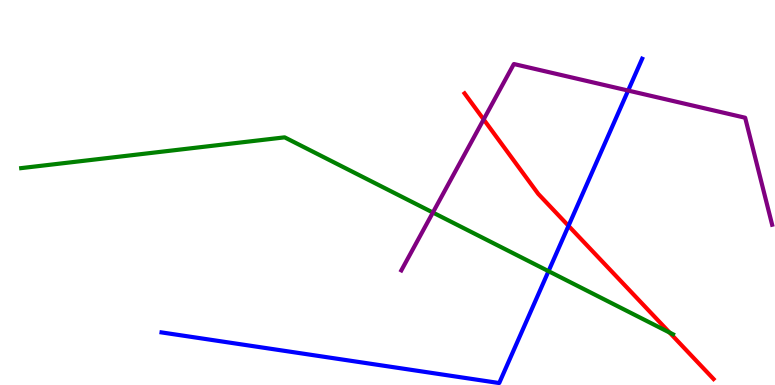[{'lines': ['blue', 'red'], 'intersections': [{'x': 7.34, 'y': 4.13}]}, {'lines': ['green', 'red'], 'intersections': [{'x': 8.64, 'y': 1.36}]}, {'lines': ['purple', 'red'], 'intersections': [{'x': 6.24, 'y': 6.9}]}, {'lines': ['blue', 'green'], 'intersections': [{'x': 7.08, 'y': 2.96}]}, {'lines': ['blue', 'purple'], 'intersections': [{'x': 8.11, 'y': 7.65}]}, {'lines': ['green', 'purple'], 'intersections': [{'x': 5.59, 'y': 4.48}]}]